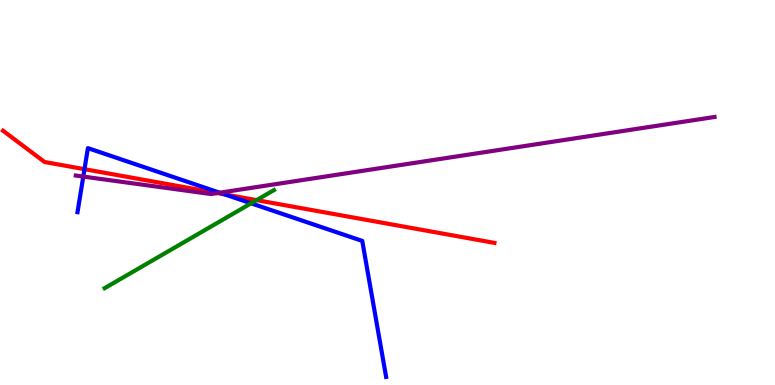[{'lines': ['blue', 'red'], 'intersections': [{'x': 1.09, 'y': 5.61}, {'x': 2.9, 'y': 4.95}]}, {'lines': ['green', 'red'], 'intersections': [{'x': 3.31, 'y': 4.8}]}, {'lines': ['purple', 'red'], 'intersections': [{'x': 2.8, 'y': 4.99}]}, {'lines': ['blue', 'green'], 'intersections': [{'x': 3.24, 'y': 4.72}]}, {'lines': ['blue', 'purple'], 'intersections': [{'x': 1.07, 'y': 5.41}, {'x': 2.83, 'y': 4.99}]}, {'lines': ['green', 'purple'], 'intersections': []}]